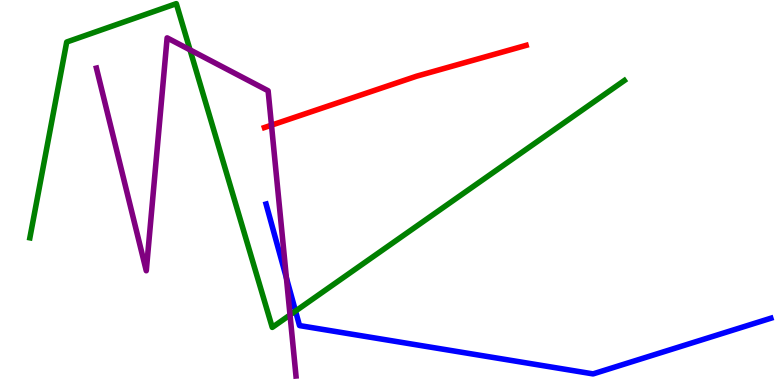[{'lines': ['blue', 'red'], 'intersections': []}, {'lines': ['green', 'red'], 'intersections': []}, {'lines': ['purple', 'red'], 'intersections': [{'x': 3.5, 'y': 6.75}]}, {'lines': ['blue', 'green'], 'intersections': [{'x': 3.81, 'y': 1.92}]}, {'lines': ['blue', 'purple'], 'intersections': [{'x': 3.7, 'y': 2.78}]}, {'lines': ['green', 'purple'], 'intersections': [{'x': 2.45, 'y': 8.7}, {'x': 3.74, 'y': 1.82}]}]